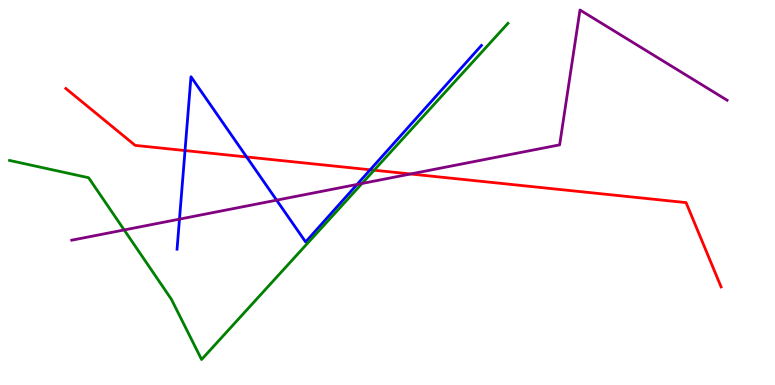[{'lines': ['blue', 'red'], 'intersections': [{'x': 2.39, 'y': 6.09}, {'x': 3.18, 'y': 5.92}, {'x': 4.78, 'y': 5.59}]}, {'lines': ['green', 'red'], 'intersections': [{'x': 4.83, 'y': 5.58}]}, {'lines': ['purple', 'red'], 'intersections': [{'x': 5.3, 'y': 5.48}]}, {'lines': ['blue', 'green'], 'intersections': []}, {'lines': ['blue', 'purple'], 'intersections': [{'x': 2.32, 'y': 4.31}, {'x': 3.57, 'y': 4.8}, {'x': 4.61, 'y': 5.21}]}, {'lines': ['green', 'purple'], 'intersections': [{'x': 1.6, 'y': 4.03}, {'x': 4.67, 'y': 5.23}]}]